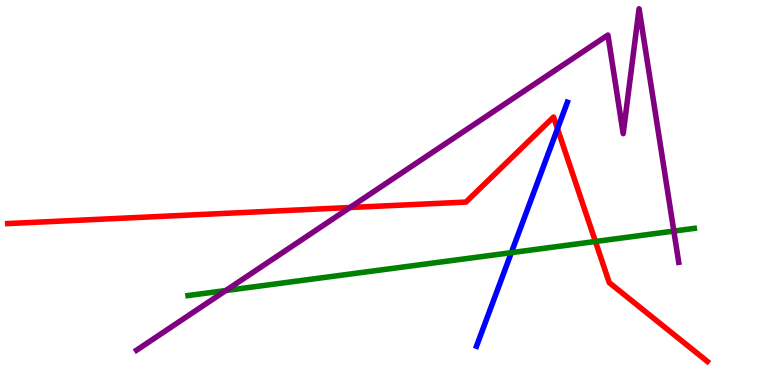[{'lines': ['blue', 'red'], 'intersections': [{'x': 7.19, 'y': 6.66}]}, {'lines': ['green', 'red'], 'intersections': [{'x': 7.68, 'y': 3.73}]}, {'lines': ['purple', 'red'], 'intersections': [{'x': 4.52, 'y': 4.61}]}, {'lines': ['blue', 'green'], 'intersections': [{'x': 6.6, 'y': 3.44}]}, {'lines': ['blue', 'purple'], 'intersections': []}, {'lines': ['green', 'purple'], 'intersections': [{'x': 2.91, 'y': 2.45}, {'x': 8.69, 'y': 4.0}]}]